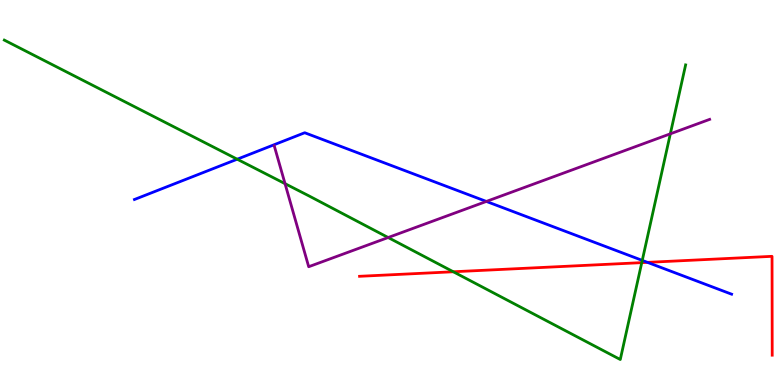[{'lines': ['blue', 'red'], 'intersections': [{'x': 8.35, 'y': 3.19}]}, {'lines': ['green', 'red'], 'intersections': [{'x': 5.85, 'y': 2.94}, {'x': 8.28, 'y': 3.18}]}, {'lines': ['purple', 'red'], 'intersections': []}, {'lines': ['blue', 'green'], 'intersections': [{'x': 3.06, 'y': 5.86}, {'x': 8.29, 'y': 3.24}]}, {'lines': ['blue', 'purple'], 'intersections': [{'x': 6.28, 'y': 4.77}]}, {'lines': ['green', 'purple'], 'intersections': [{'x': 3.68, 'y': 5.23}, {'x': 5.01, 'y': 3.83}, {'x': 8.65, 'y': 6.52}]}]